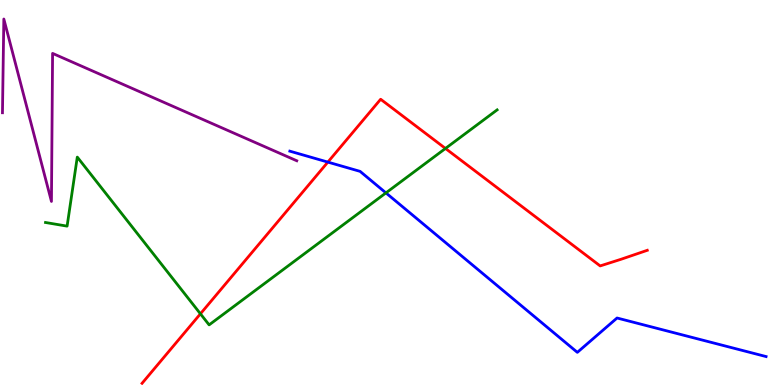[{'lines': ['blue', 'red'], 'intersections': [{'x': 4.23, 'y': 5.79}]}, {'lines': ['green', 'red'], 'intersections': [{'x': 2.59, 'y': 1.85}, {'x': 5.75, 'y': 6.14}]}, {'lines': ['purple', 'red'], 'intersections': []}, {'lines': ['blue', 'green'], 'intersections': [{'x': 4.98, 'y': 4.99}]}, {'lines': ['blue', 'purple'], 'intersections': []}, {'lines': ['green', 'purple'], 'intersections': []}]